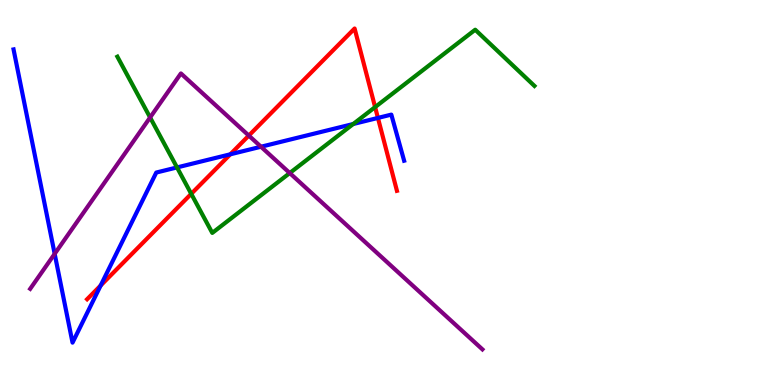[{'lines': ['blue', 'red'], 'intersections': [{'x': 1.3, 'y': 2.58}, {'x': 2.97, 'y': 5.99}, {'x': 4.88, 'y': 6.94}]}, {'lines': ['green', 'red'], 'intersections': [{'x': 2.47, 'y': 4.97}, {'x': 4.84, 'y': 7.22}]}, {'lines': ['purple', 'red'], 'intersections': [{'x': 3.21, 'y': 6.48}]}, {'lines': ['blue', 'green'], 'intersections': [{'x': 2.28, 'y': 5.65}, {'x': 4.56, 'y': 6.78}]}, {'lines': ['blue', 'purple'], 'intersections': [{'x': 0.705, 'y': 3.41}, {'x': 3.37, 'y': 6.19}]}, {'lines': ['green', 'purple'], 'intersections': [{'x': 1.94, 'y': 6.95}, {'x': 3.74, 'y': 5.51}]}]